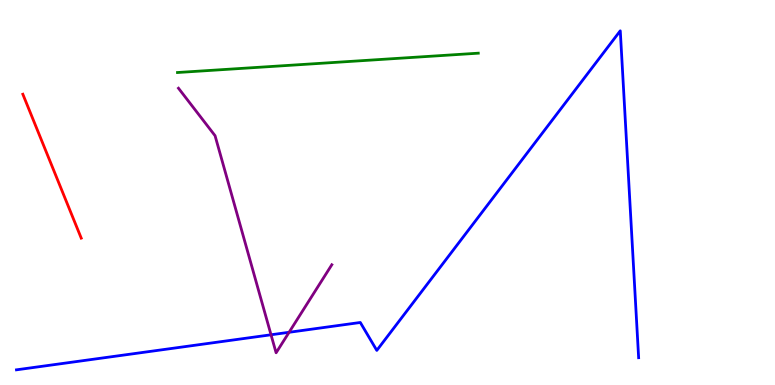[{'lines': ['blue', 'red'], 'intersections': []}, {'lines': ['green', 'red'], 'intersections': []}, {'lines': ['purple', 'red'], 'intersections': []}, {'lines': ['blue', 'green'], 'intersections': []}, {'lines': ['blue', 'purple'], 'intersections': [{'x': 3.5, 'y': 1.3}, {'x': 3.73, 'y': 1.37}]}, {'lines': ['green', 'purple'], 'intersections': []}]